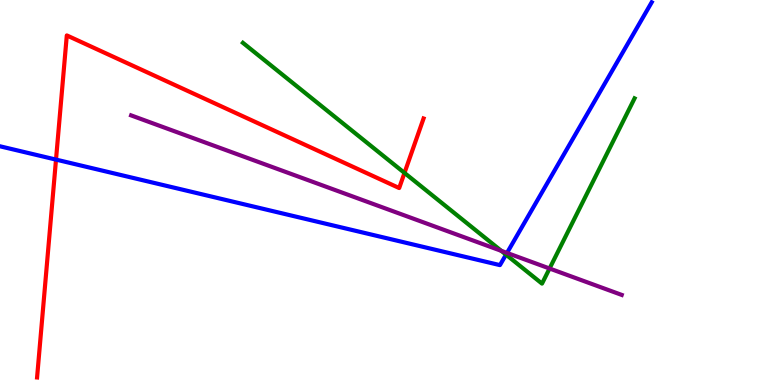[{'lines': ['blue', 'red'], 'intersections': [{'x': 0.723, 'y': 5.85}]}, {'lines': ['green', 'red'], 'intersections': [{'x': 5.22, 'y': 5.51}]}, {'lines': ['purple', 'red'], 'intersections': []}, {'lines': ['blue', 'green'], 'intersections': [{'x': 6.53, 'y': 3.39}]}, {'lines': ['blue', 'purple'], 'intersections': [{'x': 6.54, 'y': 3.43}]}, {'lines': ['green', 'purple'], 'intersections': [{'x': 6.47, 'y': 3.48}, {'x': 7.09, 'y': 3.03}]}]